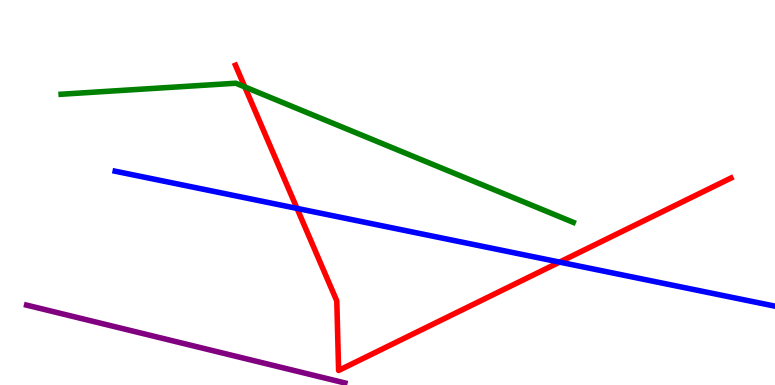[{'lines': ['blue', 'red'], 'intersections': [{'x': 3.83, 'y': 4.59}, {'x': 7.22, 'y': 3.19}]}, {'lines': ['green', 'red'], 'intersections': [{'x': 3.16, 'y': 7.74}]}, {'lines': ['purple', 'red'], 'intersections': []}, {'lines': ['blue', 'green'], 'intersections': []}, {'lines': ['blue', 'purple'], 'intersections': []}, {'lines': ['green', 'purple'], 'intersections': []}]